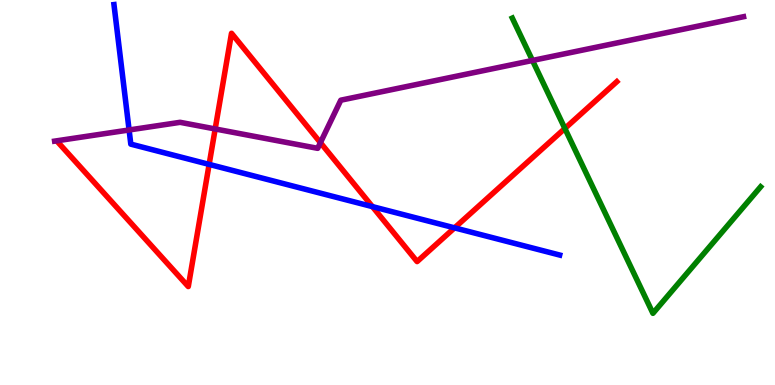[{'lines': ['blue', 'red'], 'intersections': [{'x': 2.7, 'y': 5.73}, {'x': 4.81, 'y': 4.63}, {'x': 5.87, 'y': 4.08}]}, {'lines': ['green', 'red'], 'intersections': [{'x': 7.29, 'y': 6.66}]}, {'lines': ['purple', 'red'], 'intersections': [{'x': 2.78, 'y': 6.65}, {'x': 4.13, 'y': 6.29}]}, {'lines': ['blue', 'green'], 'intersections': []}, {'lines': ['blue', 'purple'], 'intersections': [{'x': 1.67, 'y': 6.62}]}, {'lines': ['green', 'purple'], 'intersections': [{'x': 6.87, 'y': 8.43}]}]